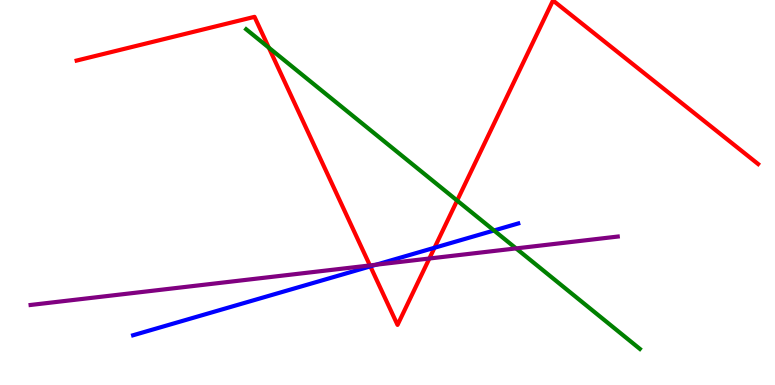[{'lines': ['blue', 'red'], 'intersections': [{'x': 4.78, 'y': 3.08}, {'x': 5.61, 'y': 3.56}]}, {'lines': ['green', 'red'], 'intersections': [{'x': 3.47, 'y': 8.76}, {'x': 5.9, 'y': 4.79}]}, {'lines': ['purple', 'red'], 'intersections': [{'x': 4.77, 'y': 3.11}, {'x': 5.54, 'y': 3.29}]}, {'lines': ['blue', 'green'], 'intersections': [{'x': 6.37, 'y': 4.01}]}, {'lines': ['blue', 'purple'], 'intersections': [{'x': 4.85, 'y': 3.12}]}, {'lines': ['green', 'purple'], 'intersections': [{'x': 6.66, 'y': 3.55}]}]